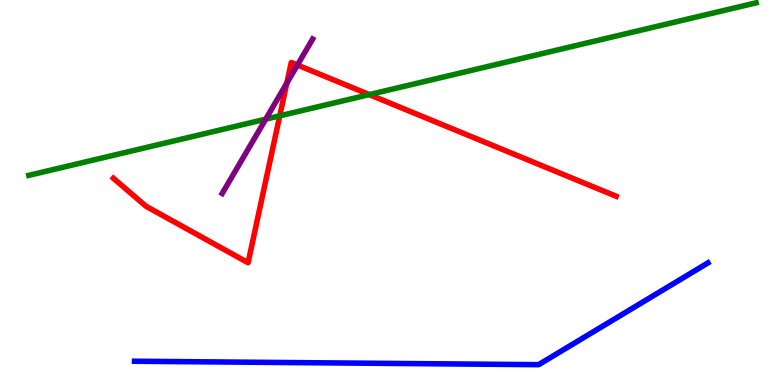[{'lines': ['blue', 'red'], 'intersections': []}, {'lines': ['green', 'red'], 'intersections': [{'x': 3.61, 'y': 6.99}, {'x': 4.76, 'y': 7.54}]}, {'lines': ['purple', 'red'], 'intersections': [{'x': 3.7, 'y': 7.84}, {'x': 3.84, 'y': 8.31}]}, {'lines': ['blue', 'green'], 'intersections': []}, {'lines': ['blue', 'purple'], 'intersections': []}, {'lines': ['green', 'purple'], 'intersections': [{'x': 3.43, 'y': 6.9}]}]